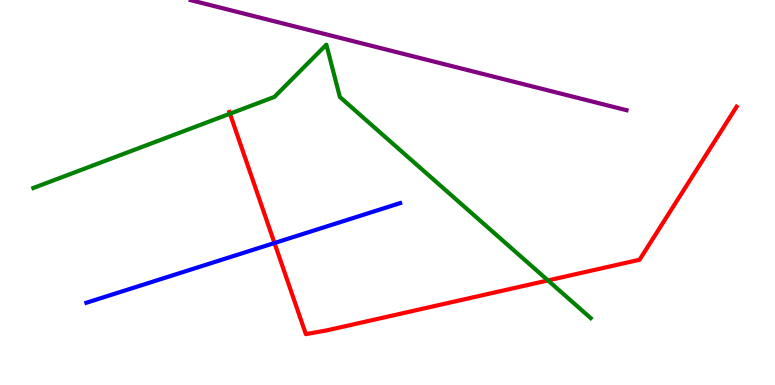[{'lines': ['blue', 'red'], 'intersections': [{'x': 3.54, 'y': 3.69}]}, {'lines': ['green', 'red'], 'intersections': [{'x': 2.97, 'y': 7.05}, {'x': 7.07, 'y': 2.72}]}, {'lines': ['purple', 'red'], 'intersections': []}, {'lines': ['blue', 'green'], 'intersections': []}, {'lines': ['blue', 'purple'], 'intersections': []}, {'lines': ['green', 'purple'], 'intersections': []}]